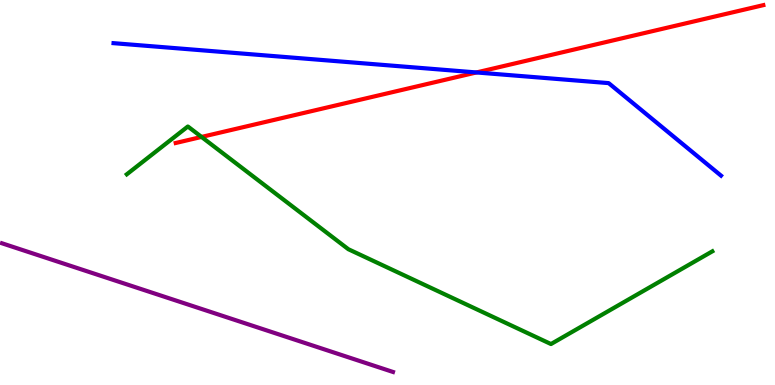[{'lines': ['blue', 'red'], 'intersections': [{'x': 6.15, 'y': 8.12}]}, {'lines': ['green', 'red'], 'intersections': [{'x': 2.6, 'y': 6.44}]}, {'lines': ['purple', 'red'], 'intersections': []}, {'lines': ['blue', 'green'], 'intersections': []}, {'lines': ['blue', 'purple'], 'intersections': []}, {'lines': ['green', 'purple'], 'intersections': []}]